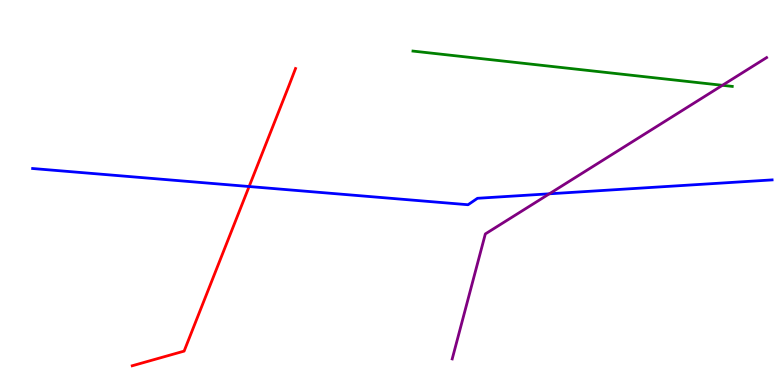[{'lines': ['blue', 'red'], 'intersections': [{'x': 3.21, 'y': 5.16}]}, {'lines': ['green', 'red'], 'intersections': []}, {'lines': ['purple', 'red'], 'intersections': []}, {'lines': ['blue', 'green'], 'intersections': []}, {'lines': ['blue', 'purple'], 'intersections': [{'x': 7.09, 'y': 4.97}]}, {'lines': ['green', 'purple'], 'intersections': [{'x': 9.32, 'y': 7.78}]}]